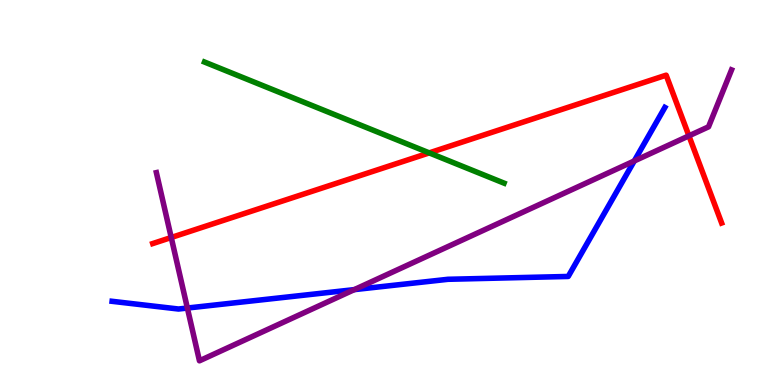[{'lines': ['blue', 'red'], 'intersections': []}, {'lines': ['green', 'red'], 'intersections': [{'x': 5.54, 'y': 6.03}]}, {'lines': ['purple', 'red'], 'intersections': [{'x': 2.21, 'y': 3.83}, {'x': 8.89, 'y': 6.47}]}, {'lines': ['blue', 'green'], 'intersections': []}, {'lines': ['blue', 'purple'], 'intersections': [{'x': 2.42, 'y': 2.0}, {'x': 4.57, 'y': 2.48}, {'x': 8.18, 'y': 5.82}]}, {'lines': ['green', 'purple'], 'intersections': []}]